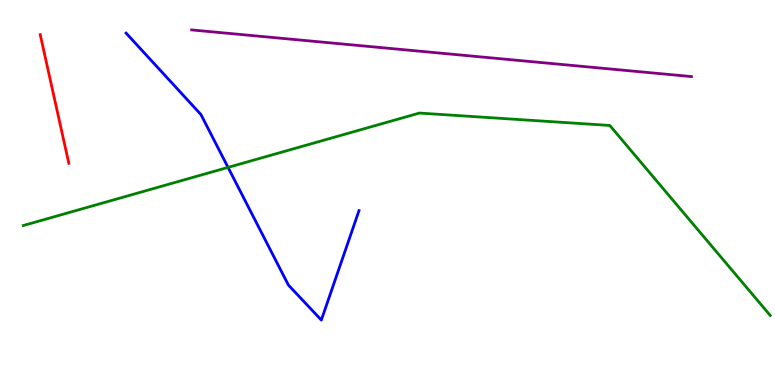[{'lines': ['blue', 'red'], 'intersections': []}, {'lines': ['green', 'red'], 'intersections': []}, {'lines': ['purple', 'red'], 'intersections': []}, {'lines': ['blue', 'green'], 'intersections': [{'x': 2.94, 'y': 5.65}]}, {'lines': ['blue', 'purple'], 'intersections': []}, {'lines': ['green', 'purple'], 'intersections': []}]